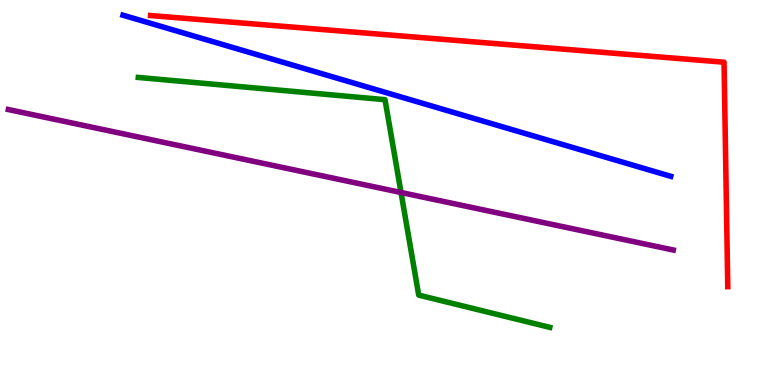[{'lines': ['blue', 'red'], 'intersections': []}, {'lines': ['green', 'red'], 'intersections': []}, {'lines': ['purple', 'red'], 'intersections': []}, {'lines': ['blue', 'green'], 'intersections': []}, {'lines': ['blue', 'purple'], 'intersections': []}, {'lines': ['green', 'purple'], 'intersections': [{'x': 5.17, 'y': 5.0}]}]